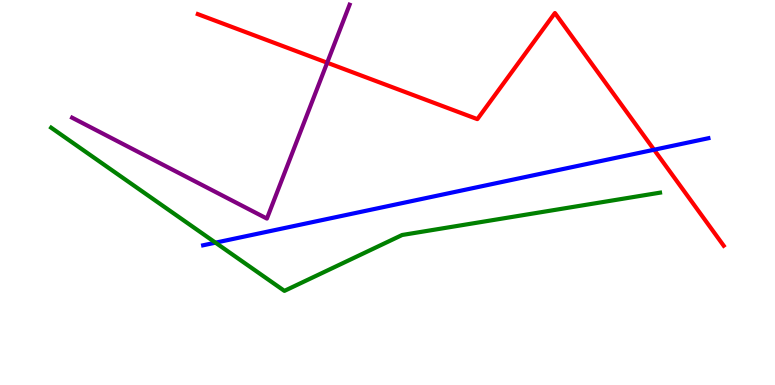[{'lines': ['blue', 'red'], 'intersections': [{'x': 8.44, 'y': 6.11}]}, {'lines': ['green', 'red'], 'intersections': []}, {'lines': ['purple', 'red'], 'intersections': [{'x': 4.22, 'y': 8.37}]}, {'lines': ['blue', 'green'], 'intersections': [{'x': 2.78, 'y': 3.7}]}, {'lines': ['blue', 'purple'], 'intersections': []}, {'lines': ['green', 'purple'], 'intersections': []}]